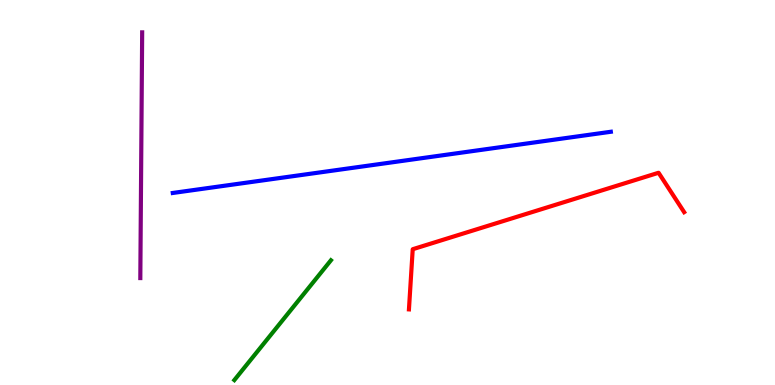[{'lines': ['blue', 'red'], 'intersections': []}, {'lines': ['green', 'red'], 'intersections': []}, {'lines': ['purple', 'red'], 'intersections': []}, {'lines': ['blue', 'green'], 'intersections': []}, {'lines': ['blue', 'purple'], 'intersections': []}, {'lines': ['green', 'purple'], 'intersections': []}]